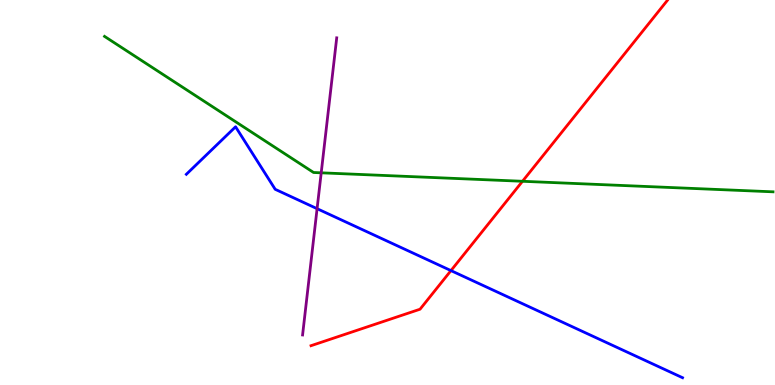[{'lines': ['blue', 'red'], 'intersections': [{'x': 5.82, 'y': 2.97}]}, {'lines': ['green', 'red'], 'intersections': [{'x': 6.74, 'y': 5.29}]}, {'lines': ['purple', 'red'], 'intersections': []}, {'lines': ['blue', 'green'], 'intersections': []}, {'lines': ['blue', 'purple'], 'intersections': [{'x': 4.09, 'y': 4.58}]}, {'lines': ['green', 'purple'], 'intersections': [{'x': 4.14, 'y': 5.51}]}]